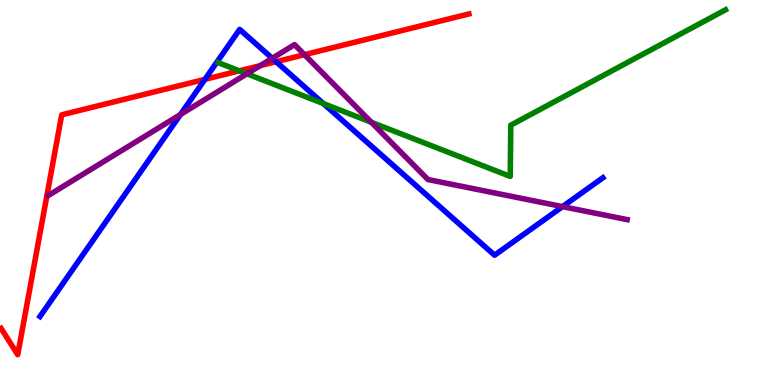[{'lines': ['blue', 'red'], 'intersections': [{'x': 2.64, 'y': 7.94}, {'x': 3.56, 'y': 8.4}]}, {'lines': ['green', 'red'], 'intersections': [{'x': 3.09, 'y': 8.16}]}, {'lines': ['purple', 'red'], 'intersections': [{'x': 3.36, 'y': 8.29}, {'x': 3.93, 'y': 8.58}]}, {'lines': ['blue', 'green'], 'intersections': [{'x': 4.17, 'y': 7.31}]}, {'lines': ['blue', 'purple'], 'intersections': [{'x': 2.33, 'y': 7.03}, {'x': 3.51, 'y': 8.49}, {'x': 7.26, 'y': 4.63}]}, {'lines': ['green', 'purple'], 'intersections': [{'x': 3.19, 'y': 8.08}, {'x': 4.79, 'y': 6.82}]}]